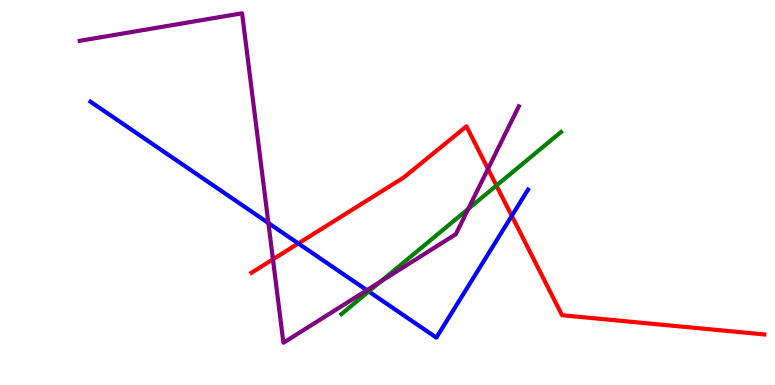[{'lines': ['blue', 'red'], 'intersections': [{'x': 3.85, 'y': 3.68}, {'x': 6.6, 'y': 4.39}]}, {'lines': ['green', 'red'], 'intersections': [{'x': 6.41, 'y': 5.18}]}, {'lines': ['purple', 'red'], 'intersections': [{'x': 3.52, 'y': 3.26}, {'x': 6.3, 'y': 5.61}]}, {'lines': ['blue', 'green'], 'intersections': [{'x': 4.76, 'y': 2.43}]}, {'lines': ['blue', 'purple'], 'intersections': [{'x': 3.46, 'y': 4.21}, {'x': 4.73, 'y': 2.46}]}, {'lines': ['green', 'purple'], 'intersections': [{'x': 4.91, 'y': 2.69}, {'x': 6.04, 'y': 4.57}]}]